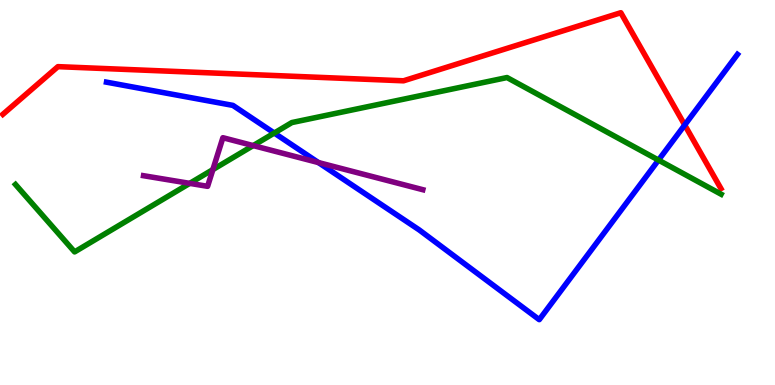[{'lines': ['blue', 'red'], 'intersections': [{'x': 8.84, 'y': 6.75}]}, {'lines': ['green', 'red'], 'intersections': []}, {'lines': ['purple', 'red'], 'intersections': []}, {'lines': ['blue', 'green'], 'intersections': [{'x': 3.54, 'y': 6.54}, {'x': 8.5, 'y': 5.84}]}, {'lines': ['blue', 'purple'], 'intersections': [{'x': 4.11, 'y': 5.78}]}, {'lines': ['green', 'purple'], 'intersections': [{'x': 2.45, 'y': 5.24}, {'x': 2.75, 'y': 5.6}, {'x': 3.27, 'y': 6.22}]}]